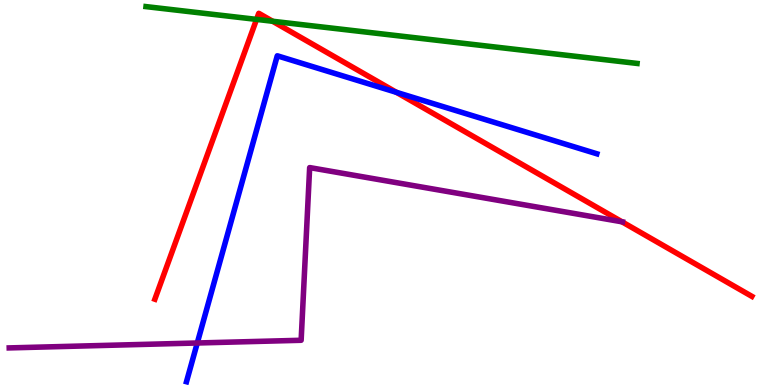[{'lines': ['blue', 'red'], 'intersections': [{'x': 5.12, 'y': 7.6}]}, {'lines': ['green', 'red'], 'intersections': [{'x': 3.31, 'y': 9.5}, {'x': 3.52, 'y': 9.45}]}, {'lines': ['purple', 'red'], 'intersections': [{'x': 8.03, 'y': 4.24}]}, {'lines': ['blue', 'green'], 'intersections': []}, {'lines': ['blue', 'purple'], 'intersections': [{'x': 2.55, 'y': 1.09}]}, {'lines': ['green', 'purple'], 'intersections': []}]